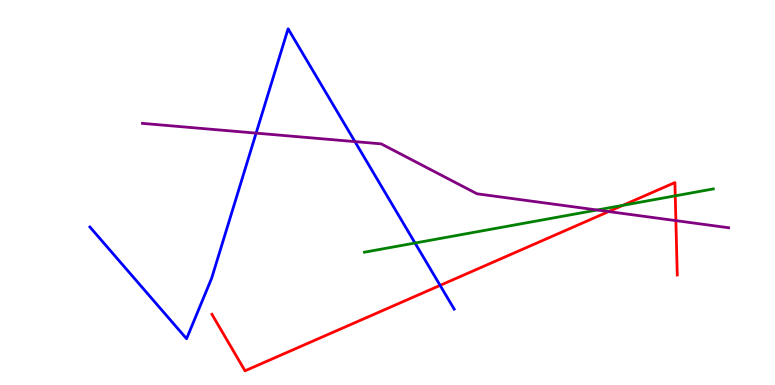[{'lines': ['blue', 'red'], 'intersections': [{'x': 5.68, 'y': 2.59}]}, {'lines': ['green', 'red'], 'intersections': [{'x': 8.04, 'y': 4.67}, {'x': 8.71, 'y': 4.91}]}, {'lines': ['purple', 'red'], 'intersections': [{'x': 7.85, 'y': 4.5}, {'x': 8.72, 'y': 4.27}]}, {'lines': ['blue', 'green'], 'intersections': [{'x': 5.36, 'y': 3.69}]}, {'lines': ['blue', 'purple'], 'intersections': [{'x': 3.3, 'y': 6.54}, {'x': 4.58, 'y': 6.32}]}, {'lines': ['green', 'purple'], 'intersections': [{'x': 7.7, 'y': 4.55}]}]